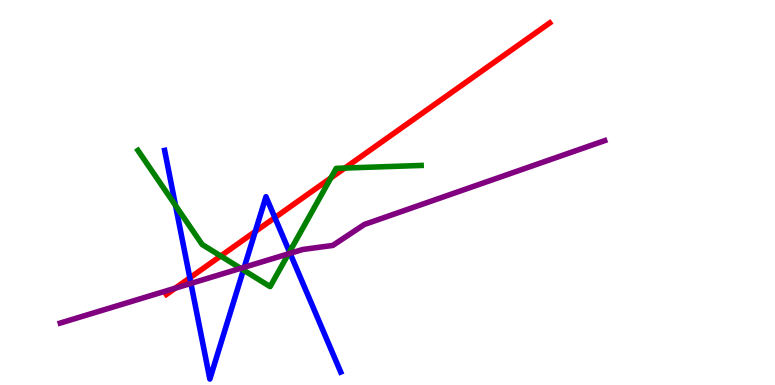[{'lines': ['blue', 'red'], 'intersections': [{'x': 2.45, 'y': 2.78}, {'x': 3.29, 'y': 3.99}, {'x': 3.55, 'y': 4.35}]}, {'lines': ['green', 'red'], 'intersections': [{'x': 2.85, 'y': 3.35}, {'x': 4.27, 'y': 5.38}, {'x': 4.45, 'y': 5.63}]}, {'lines': ['purple', 'red'], 'intersections': [{'x': 2.26, 'y': 2.52}]}, {'lines': ['blue', 'green'], 'intersections': [{'x': 2.26, 'y': 4.66}, {'x': 3.14, 'y': 2.99}, {'x': 3.74, 'y': 3.46}]}, {'lines': ['blue', 'purple'], 'intersections': [{'x': 2.46, 'y': 2.64}, {'x': 3.15, 'y': 3.06}, {'x': 3.74, 'y': 3.42}]}, {'lines': ['green', 'purple'], 'intersections': [{'x': 3.11, 'y': 3.03}, {'x': 3.72, 'y': 3.41}]}]